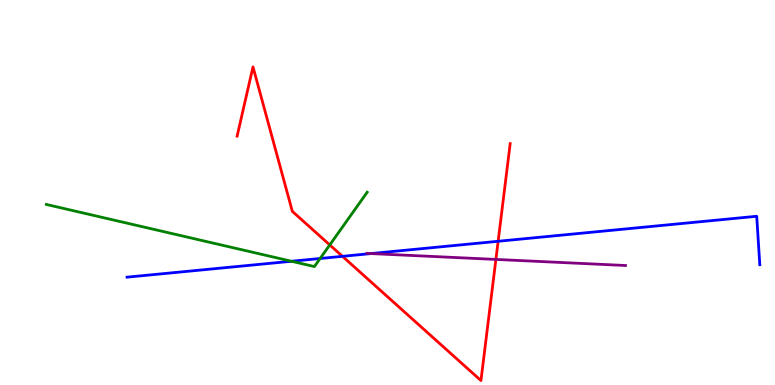[{'lines': ['blue', 'red'], 'intersections': [{'x': 4.42, 'y': 3.34}, {'x': 6.43, 'y': 3.73}]}, {'lines': ['green', 'red'], 'intersections': [{'x': 4.26, 'y': 3.64}]}, {'lines': ['purple', 'red'], 'intersections': [{'x': 6.4, 'y': 3.26}]}, {'lines': ['blue', 'green'], 'intersections': [{'x': 3.76, 'y': 3.21}, {'x': 4.13, 'y': 3.29}]}, {'lines': ['blue', 'purple'], 'intersections': [{'x': 4.79, 'y': 3.41}]}, {'lines': ['green', 'purple'], 'intersections': []}]